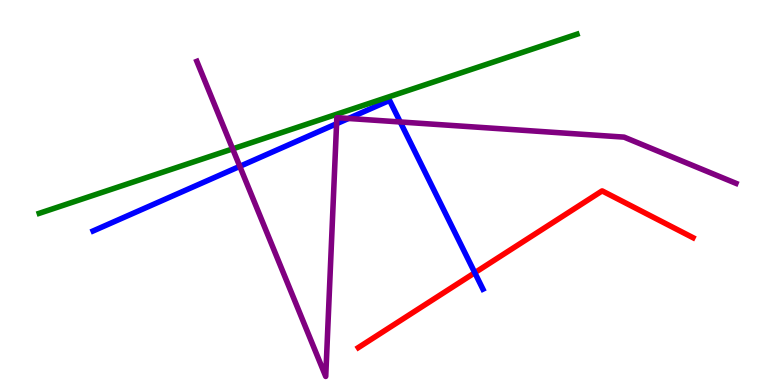[{'lines': ['blue', 'red'], 'intersections': [{'x': 6.13, 'y': 2.92}]}, {'lines': ['green', 'red'], 'intersections': []}, {'lines': ['purple', 'red'], 'intersections': []}, {'lines': ['blue', 'green'], 'intersections': []}, {'lines': ['blue', 'purple'], 'intersections': [{'x': 3.09, 'y': 5.68}, {'x': 4.34, 'y': 6.79}, {'x': 4.5, 'y': 6.92}, {'x': 5.16, 'y': 6.83}]}, {'lines': ['green', 'purple'], 'intersections': [{'x': 3.0, 'y': 6.13}]}]